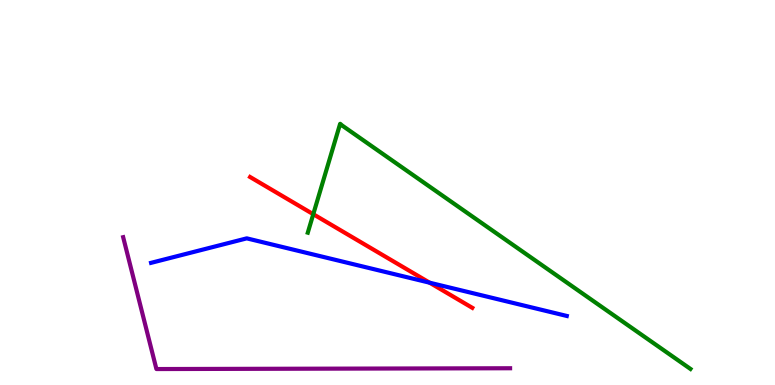[{'lines': ['blue', 'red'], 'intersections': [{'x': 5.54, 'y': 2.66}]}, {'lines': ['green', 'red'], 'intersections': [{'x': 4.04, 'y': 4.44}]}, {'lines': ['purple', 'red'], 'intersections': []}, {'lines': ['blue', 'green'], 'intersections': []}, {'lines': ['blue', 'purple'], 'intersections': []}, {'lines': ['green', 'purple'], 'intersections': []}]